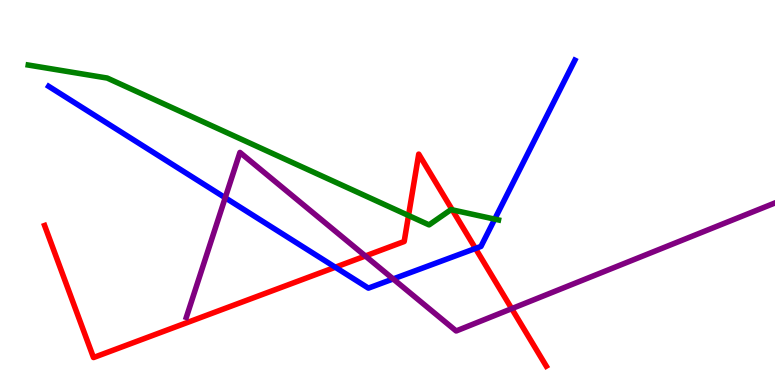[{'lines': ['blue', 'red'], 'intersections': [{'x': 4.33, 'y': 3.06}, {'x': 6.14, 'y': 3.55}]}, {'lines': ['green', 'red'], 'intersections': [{'x': 5.27, 'y': 4.4}, {'x': 5.84, 'y': 4.55}]}, {'lines': ['purple', 'red'], 'intersections': [{'x': 4.71, 'y': 3.35}, {'x': 6.6, 'y': 1.98}]}, {'lines': ['blue', 'green'], 'intersections': [{'x': 6.38, 'y': 4.31}]}, {'lines': ['blue', 'purple'], 'intersections': [{'x': 2.91, 'y': 4.86}, {'x': 5.07, 'y': 2.75}]}, {'lines': ['green', 'purple'], 'intersections': []}]